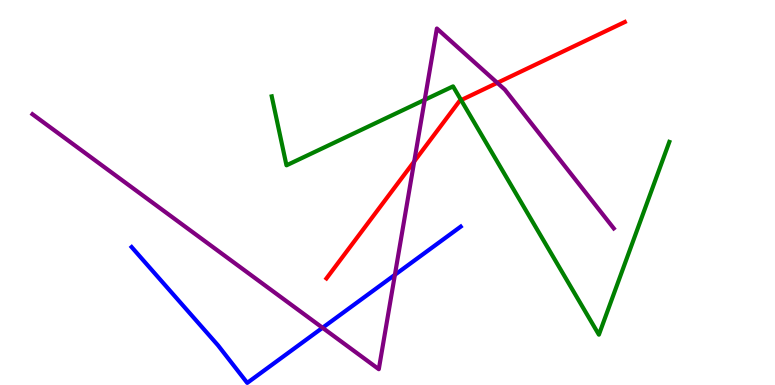[{'lines': ['blue', 'red'], 'intersections': []}, {'lines': ['green', 'red'], 'intersections': [{'x': 5.95, 'y': 7.4}]}, {'lines': ['purple', 'red'], 'intersections': [{'x': 5.34, 'y': 5.81}, {'x': 6.42, 'y': 7.85}]}, {'lines': ['blue', 'green'], 'intersections': []}, {'lines': ['blue', 'purple'], 'intersections': [{'x': 4.16, 'y': 1.49}, {'x': 5.1, 'y': 2.86}]}, {'lines': ['green', 'purple'], 'intersections': [{'x': 5.48, 'y': 7.41}]}]